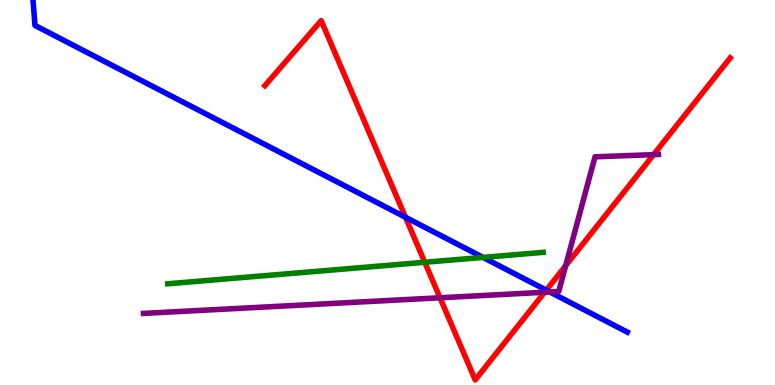[{'lines': ['blue', 'red'], 'intersections': [{'x': 5.23, 'y': 4.36}, {'x': 7.05, 'y': 2.46}]}, {'lines': ['green', 'red'], 'intersections': [{'x': 5.48, 'y': 3.19}]}, {'lines': ['purple', 'red'], 'intersections': [{'x': 5.68, 'y': 2.27}, {'x': 7.03, 'y': 2.41}, {'x': 7.3, 'y': 3.1}, {'x': 8.43, 'y': 5.98}]}, {'lines': ['blue', 'green'], 'intersections': [{'x': 6.23, 'y': 3.31}]}, {'lines': ['blue', 'purple'], 'intersections': [{'x': 7.09, 'y': 2.42}]}, {'lines': ['green', 'purple'], 'intersections': []}]